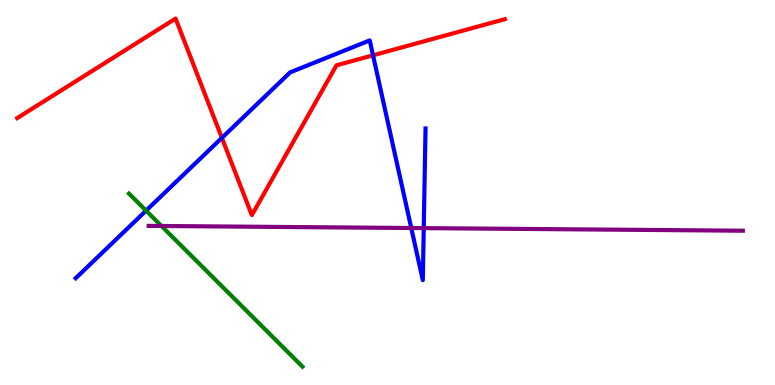[{'lines': ['blue', 'red'], 'intersections': [{'x': 2.86, 'y': 6.42}, {'x': 4.81, 'y': 8.56}]}, {'lines': ['green', 'red'], 'intersections': []}, {'lines': ['purple', 'red'], 'intersections': []}, {'lines': ['blue', 'green'], 'intersections': [{'x': 1.88, 'y': 4.53}]}, {'lines': ['blue', 'purple'], 'intersections': [{'x': 5.31, 'y': 4.08}, {'x': 5.47, 'y': 4.07}]}, {'lines': ['green', 'purple'], 'intersections': [{'x': 2.08, 'y': 4.13}]}]